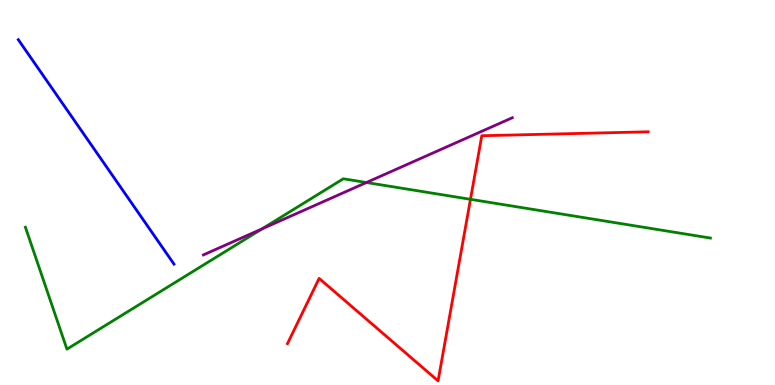[{'lines': ['blue', 'red'], 'intersections': []}, {'lines': ['green', 'red'], 'intersections': [{'x': 6.07, 'y': 4.82}]}, {'lines': ['purple', 'red'], 'intersections': []}, {'lines': ['blue', 'green'], 'intersections': []}, {'lines': ['blue', 'purple'], 'intersections': []}, {'lines': ['green', 'purple'], 'intersections': [{'x': 3.38, 'y': 4.06}, {'x': 4.73, 'y': 5.26}]}]